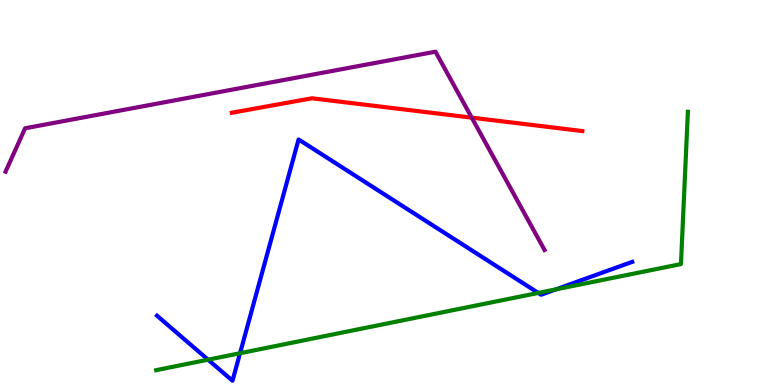[{'lines': ['blue', 'red'], 'intersections': []}, {'lines': ['green', 'red'], 'intersections': []}, {'lines': ['purple', 'red'], 'intersections': [{'x': 6.09, 'y': 6.94}]}, {'lines': ['blue', 'green'], 'intersections': [{'x': 2.68, 'y': 0.658}, {'x': 3.1, 'y': 0.826}, {'x': 6.95, 'y': 2.39}, {'x': 7.17, 'y': 2.48}]}, {'lines': ['blue', 'purple'], 'intersections': []}, {'lines': ['green', 'purple'], 'intersections': []}]